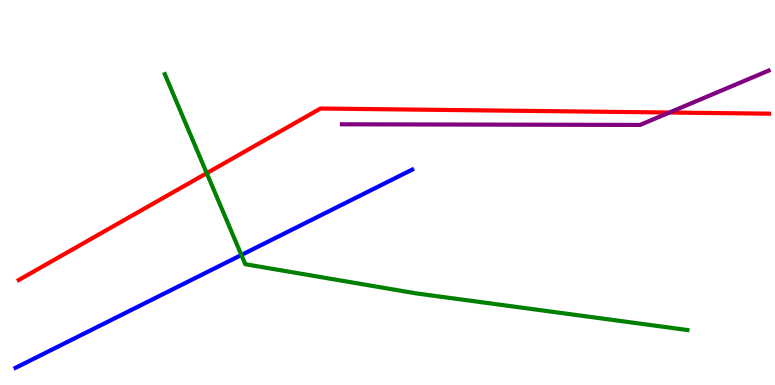[{'lines': ['blue', 'red'], 'intersections': []}, {'lines': ['green', 'red'], 'intersections': [{'x': 2.67, 'y': 5.5}]}, {'lines': ['purple', 'red'], 'intersections': [{'x': 8.64, 'y': 7.08}]}, {'lines': ['blue', 'green'], 'intersections': [{'x': 3.11, 'y': 3.38}]}, {'lines': ['blue', 'purple'], 'intersections': []}, {'lines': ['green', 'purple'], 'intersections': []}]